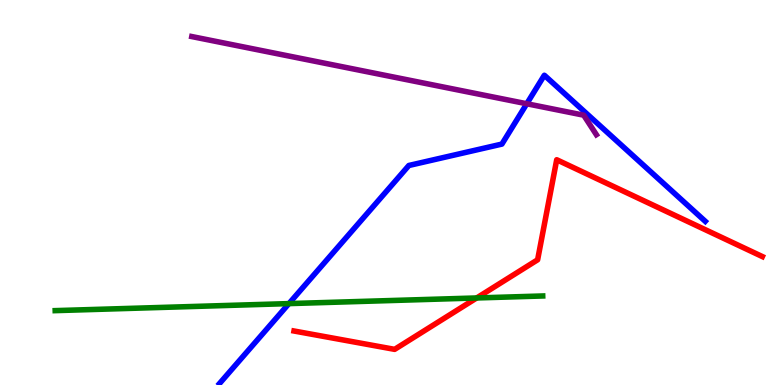[{'lines': ['blue', 'red'], 'intersections': []}, {'lines': ['green', 'red'], 'intersections': [{'x': 6.15, 'y': 2.26}]}, {'lines': ['purple', 'red'], 'intersections': []}, {'lines': ['blue', 'green'], 'intersections': [{'x': 3.73, 'y': 2.11}]}, {'lines': ['blue', 'purple'], 'intersections': [{'x': 6.8, 'y': 7.31}]}, {'lines': ['green', 'purple'], 'intersections': []}]